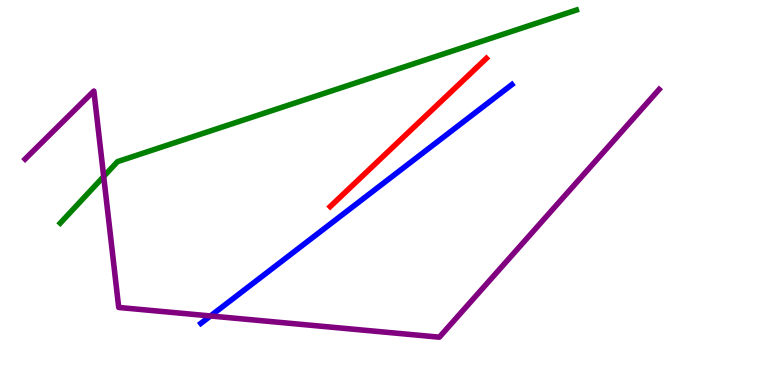[{'lines': ['blue', 'red'], 'intersections': []}, {'lines': ['green', 'red'], 'intersections': []}, {'lines': ['purple', 'red'], 'intersections': []}, {'lines': ['blue', 'green'], 'intersections': []}, {'lines': ['blue', 'purple'], 'intersections': [{'x': 2.72, 'y': 1.79}]}, {'lines': ['green', 'purple'], 'intersections': [{'x': 1.34, 'y': 5.42}]}]